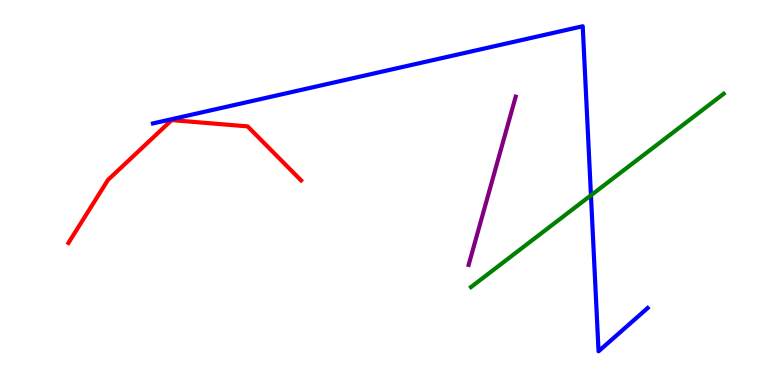[{'lines': ['blue', 'red'], 'intersections': []}, {'lines': ['green', 'red'], 'intersections': []}, {'lines': ['purple', 'red'], 'intersections': []}, {'lines': ['blue', 'green'], 'intersections': [{'x': 7.63, 'y': 4.93}]}, {'lines': ['blue', 'purple'], 'intersections': []}, {'lines': ['green', 'purple'], 'intersections': []}]